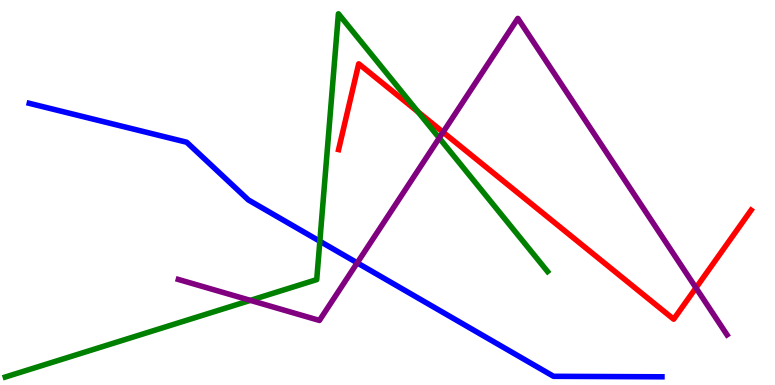[{'lines': ['blue', 'red'], 'intersections': []}, {'lines': ['green', 'red'], 'intersections': [{'x': 5.39, 'y': 7.09}]}, {'lines': ['purple', 'red'], 'intersections': [{'x': 5.72, 'y': 6.57}, {'x': 8.98, 'y': 2.52}]}, {'lines': ['blue', 'green'], 'intersections': [{'x': 4.13, 'y': 3.73}]}, {'lines': ['blue', 'purple'], 'intersections': [{'x': 4.61, 'y': 3.17}]}, {'lines': ['green', 'purple'], 'intersections': [{'x': 3.23, 'y': 2.2}, {'x': 5.67, 'y': 6.41}]}]